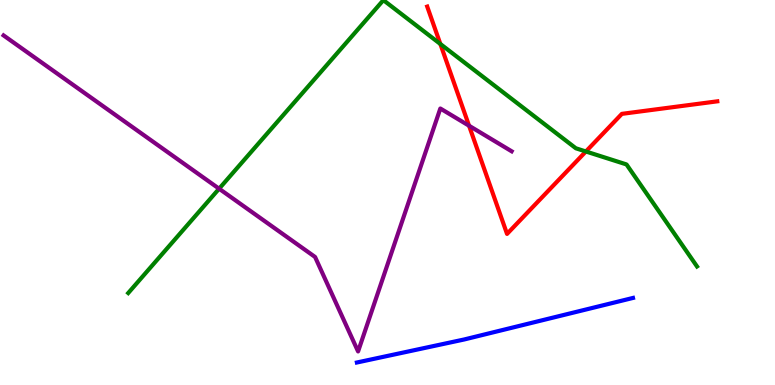[{'lines': ['blue', 'red'], 'intersections': []}, {'lines': ['green', 'red'], 'intersections': [{'x': 5.68, 'y': 8.86}, {'x': 7.56, 'y': 6.07}]}, {'lines': ['purple', 'red'], 'intersections': [{'x': 6.05, 'y': 6.73}]}, {'lines': ['blue', 'green'], 'intersections': []}, {'lines': ['blue', 'purple'], 'intersections': []}, {'lines': ['green', 'purple'], 'intersections': [{'x': 2.83, 'y': 5.1}]}]